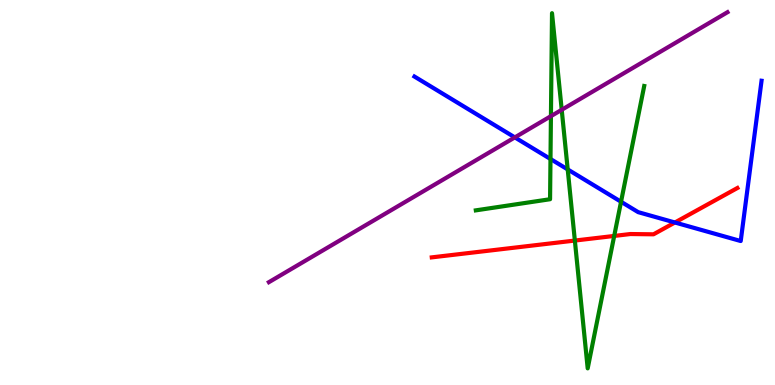[{'lines': ['blue', 'red'], 'intersections': [{'x': 8.71, 'y': 4.22}]}, {'lines': ['green', 'red'], 'intersections': [{'x': 7.42, 'y': 3.75}, {'x': 7.93, 'y': 3.87}]}, {'lines': ['purple', 'red'], 'intersections': []}, {'lines': ['blue', 'green'], 'intersections': [{'x': 7.1, 'y': 5.87}, {'x': 7.33, 'y': 5.6}, {'x': 8.01, 'y': 4.76}]}, {'lines': ['blue', 'purple'], 'intersections': [{'x': 6.64, 'y': 6.43}]}, {'lines': ['green', 'purple'], 'intersections': [{'x': 7.11, 'y': 6.98}, {'x': 7.25, 'y': 7.15}]}]